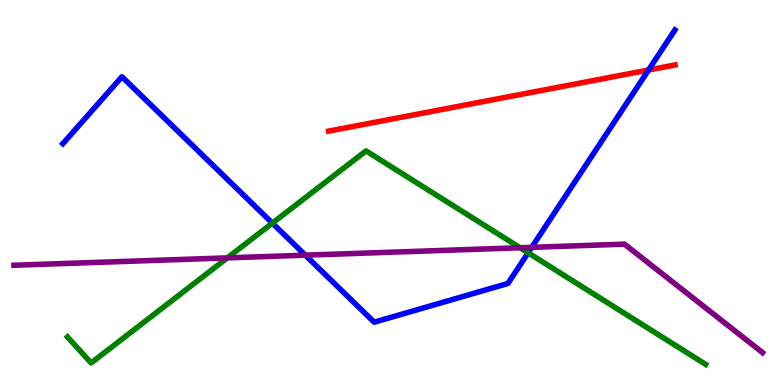[{'lines': ['blue', 'red'], 'intersections': [{'x': 8.37, 'y': 8.18}]}, {'lines': ['green', 'red'], 'intersections': []}, {'lines': ['purple', 'red'], 'intersections': []}, {'lines': ['blue', 'green'], 'intersections': [{'x': 3.51, 'y': 4.2}, {'x': 6.81, 'y': 3.43}]}, {'lines': ['blue', 'purple'], 'intersections': [{'x': 3.94, 'y': 3.37}, {'x': 6.86, 'y': 3.58}]}, {'lines': ['green', 'purple'], 'intersections': [{'x': 2.93, 'y': 3.3}, {'x': 6.71, 'y': 3.57}]}]